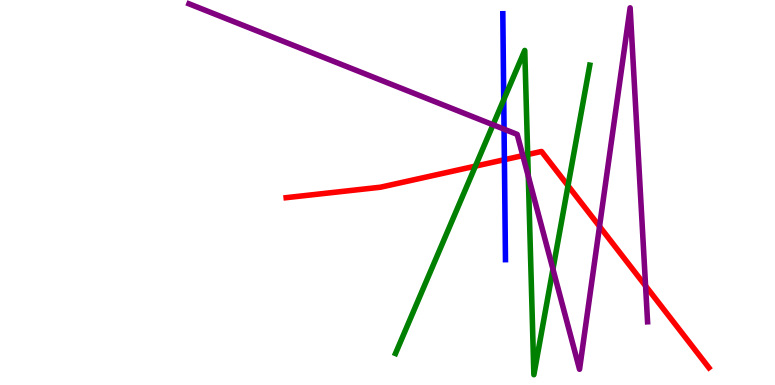[{'lines': ['blue', 'red'], 'intersections': [{'x': 6.51, 'y': 5.85}]}, {'lines': ['green', 'red'], 'intersections': [{'x': 6.13, 'y': 5.68}, {'x': 6.81, 'y': 5.99}, {'x': 7.33, 'y': 5.18}]}, {'lines': ['purple', 'red'], 'intersections': [{'x': 6.75, 'y': 5.96}, {'x': 7.74, 'y': 4.12}, {'x': 8.33, 'y': 2.57}]}, {'lines': ['blue', 'green'], 'intersections': [{'x': 6.5, 'y': 7.41}]}, {'lines': ['blue', 'purple'], 'intersections': [{'x': 6.5, 'y': 6.65}]}, {'lines': ['green', 'purple'], 'intersections': [{'x': 6.36, 'y': 6.76}, {'x': 6.82, 'y': 5.42}, {'x': 7.13, 'y': 3.01}]}]